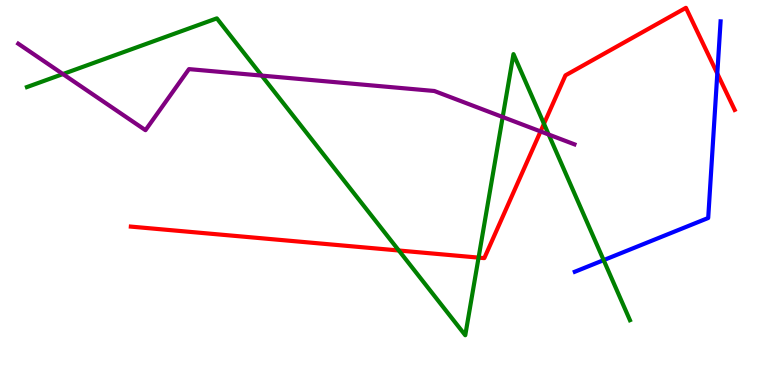[{'lines': ['blue', 'red'], 'intersections': [{'x': 9.26, 'y': 8.09}]}, {'lines': ['green', 'red'], 'intersections': [{'x': 5.15, 'y': 3.49}, {'x': 6.18, 'y': 3.31}, {'x': 7.02, 'y': 6.79}]}, {'lines': ['purple', 'red'], 'intersections': [{'x': 6.97, 'y': 6.59}]}, {'lines': ['blue', 'green'], 'intersections': [{'x': 7.79, 'y': 3.24}]}, {'lines': ['blue', 'purple'], 'intersections': []}, {'lines': ['green', 'purple'], 'intersections': [{'x': 0.812, 'y': 8.08}, {'x': 3.38, 'y': 8.04}, {'x': 6.49, 'y': 6.96}, {'x': 7.08, 'y': 6.51}]}]